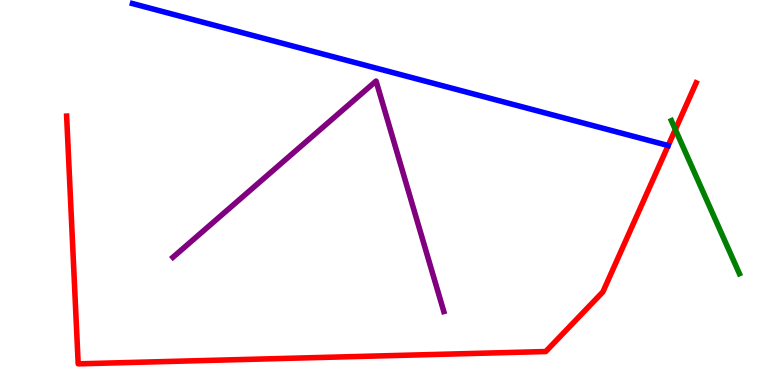[{'lines': ['blue', 'red'], 'intersections': []}, {'lines': ['green', 'red'], 'intersections': [{'x': 8.71, 'y': 6.64}]}, {'lines': ['purple', 'red'], 'intersections': []}, {'lines': ['blue', 'green'], 'intersections': []}, {'lines': ['blue', 'purple'], 'intersections': []}, {'lines': ['green', 'purple'], 'intersections': []}]